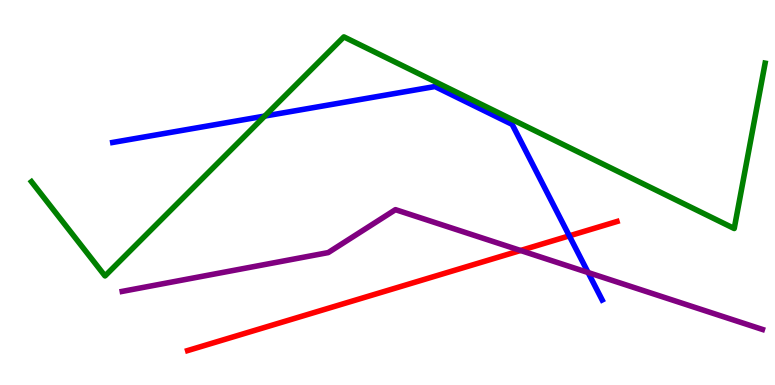[{'lines': ['blue', 'red'], 'intersections': [{'x': 7.35, 'y': 3.87}]}, {'lines': ['green', 'red'], 'intersections': []}, {'lines': ['purple', 'red'], 'intersections': [{'x': 6.72, 'y': 3.49}]}, {'lines': ['blue', 'green'], 'intersections': [{'x': 3.42, 'y': 6.99}]}, {'lines': ['blue', 'purple'], 'intersections': [{'x': 7.59, 'y': 2.92}]}, {'lines': ['green', 'purple'], 'intersections': []}]